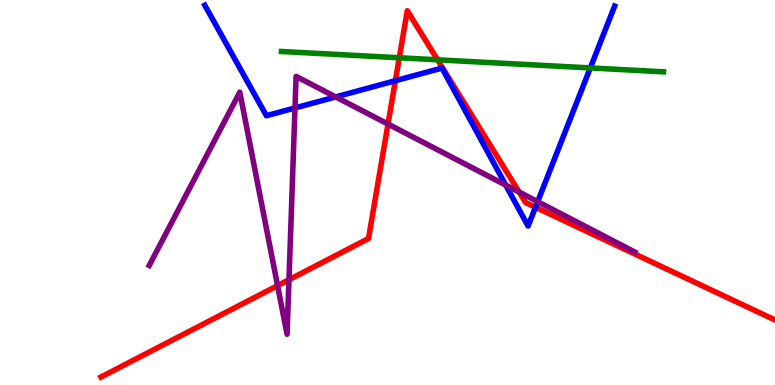[{'lines': ['blue', 'red'], 'intersections': [{'x': 5.1, 'y': 7.9}, {'x': 6.91, 'y': 4.62}]}, {'lines': ['green', 'red'], 'intersections': [{'x': 5.15, 'y': 8.5}, {'x': 5.65, 'y': 8.45}]}, {'lines': ['purple', 'red'], 'intersections': [{'x': 3.58, 'y': 2.58}, {'x': 3.73, 'y': 2.73}, {'x': 5.01, 'y': 6.78}, {'x': 6.7, 'y': 5.01}]}, {'lines': ['blue', 'green'], 'intersections': [{'x': 7.62, 'y': 8.24}]}, {'lines': ['blue', 'purple'], 'intersections': [{'x': 3.81, 'y': 7.2}, {'x': 4.33, 'y': 7.48}, {'x': 6.53, 'y': 5.19}, {'x': 6.94, 'y': 4.76}]}, {'lines': ['green', 'purple'], 'intersections': []}]